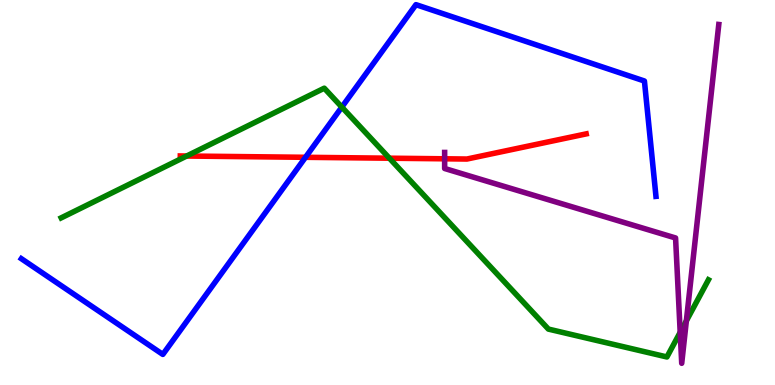[{'lines': ['blue', 'red'], 'intersections': [{'x': 3.94, 'y': 5.91}]}, {'lines': ['green', 'red'], 'intersections': [{'x': 2.41, 'y': 5.95}, {'x': 5.02, 'y': 5.89}]}, {'lines': ['purple', 'red'], 'intersections': [{'x': 5.74, 'y': 5.88}]}, {'lines': ['blue', 'green'], 'intersections': [{'x': 4.41, 'y': 7.22}]}, {'lines': ['blue', 'purple'], 'intersections': []}, {'lines': ['green', 'purple'], 'intersections': [{'x': 8.78, 'y': 1.37}, {'x': 8.86, 'y': 1.67}]}]